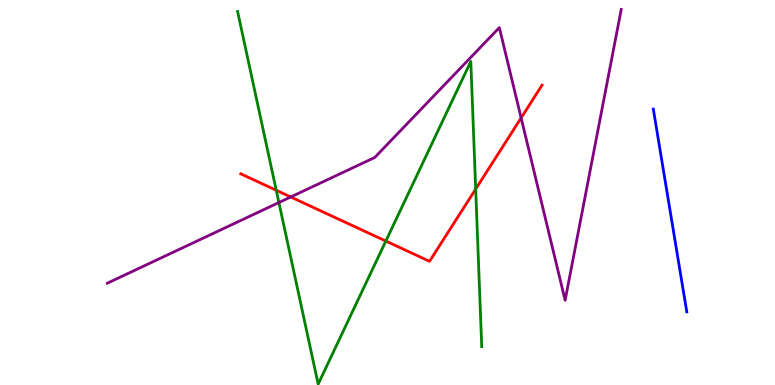[{'lines': ['blue', 'red'], 'intersections': []}, {'lines': ['green', 'red'], 'intersections': [{'x': 3.56, 'y': 5.06}, {'x': 4.98, 'y': 3.74}, {'x': 6.14, 'y': 5.09}]}, {'lines': ['purple', 'red'], 'intersections': [{'x': 3.75, 'y': 4.88}, {'x': 6.72, 'y': 6.94}]}, {'lines': ['blue', 'green'], 'intersections': []}, {'lines': ['blue', 'purple'], 'intersections': []}, {'lines': ['green', 'purple'], 'intersections': [{'x': 3.6, 'y': 4.74}]}]